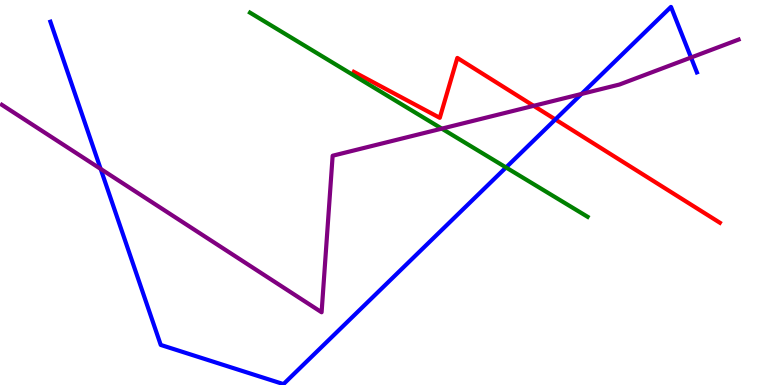[{'lines': ['blue', 'red'], 'intersections': [{'x': 7.17, 'y': 6.9}]}, {'lines': ['green', 'red'], 'intersections': []}, {'lines': ['purple', 'red'], 'intersections': [{'x': 6.89, 'y': 7.25}]}, {'lines': ['blue', 'green'], 'intersections': [{'x': 6.53, 'y': 5.65}]}, {'lines': ['blue', 'purple'], 'intersections': [{'x': 1.3, 'y': 5.61}, {'x': 7.5, 'y': 7.56}, {'x': 8.92, 'y': 8.51}]}, {'lines': ['green', 'purple'], 'intersections': [{'x': 5.7, 'y': 6.66}]}]